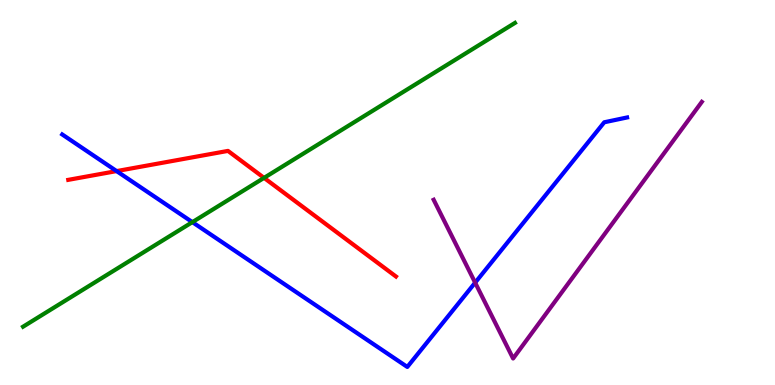[{'lines': ['blue', 'red'], 'intersections': [{'x': 1.5, 'y': 5.56}]}, {'lines': ['green', 'red'], 'intersections': [{'x': 3.41, 'y': 5.38}]}, {'lines': ['purple', 'red'], 'intersections': []}, {'lines': ['blue', 'green'], 'intersections': [{'x': 2.48, 'y': 4.23}]}, {'lines': ['blue', 'purple'], 'intersections': [{'x': 6.13, 'y': 2.66}]}, {'lines': ['green', 'purple'], 'intersections': []}]